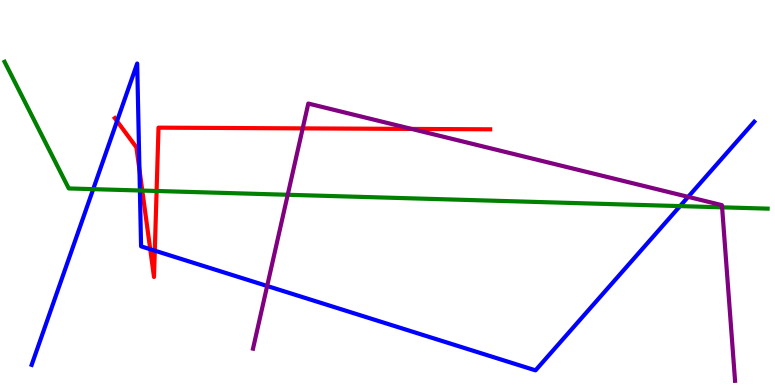[{'lines': ['blue', 'red'], 'intersections': [{'x': 1.51, 'y': 6.85}, {'x': 1.8, 'y': 5.59}, {'x': 1.94, 'y': 3.53}, {'x': 2.0, 'y': 3.49}]}, {'lines': ['green', 'red'], 'intersections': [{'x': 1.84, 'y': 5.05}, {'x': 2.02, 'y': 5.04}]}, {'lines': ['purple', 'red'], 'intersections': [{'x': 3.91, 'y': 6.67}, {'x': 5.31, 'y': 6.65}]}, {'lines': ['blue', 'green'], 'intersections': [{'x': 1.2, 'y': 5.09}, {'x': 1.8, 'y': 5.05}, {'x': 8.77, 'y': 4.65}]}, {'lines': ['blue', 'purple'], 'intersections': [{'x': 3.45, 'y': 2.57}, {'x': 8.88, 'y': 4.89}]}, {'lines': ['green', 'purple'], 'intersections': [{'x': 3.71, 'y': 4.94}, {'x': 9.32, 'y': 4.62}]}]